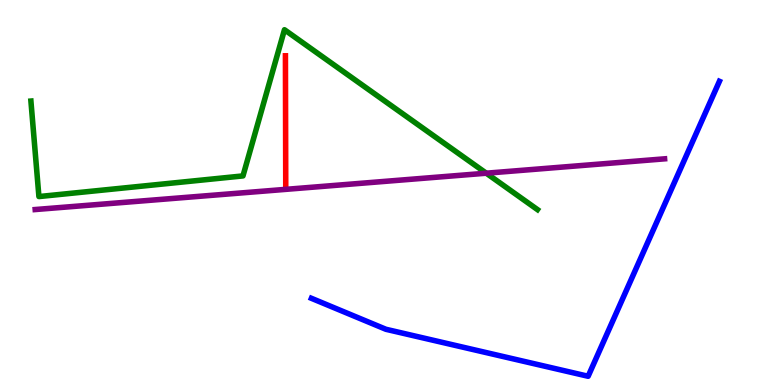[{'lines': ['blue', 'red'], 'intersections': []}, {'lines': ['green', 'red'], 'intersections': []}, {'lines': ['purple', 'red'], 'intersections': []}, {'lines': ['blue', 'green'], 'intersections': []}, {'lines': ['blue', 'purple'], 'intersections': []}, {'lines': ['green', 'purple'], 'intersections': [{'x': 6.27, 'y': 5.5}]}]